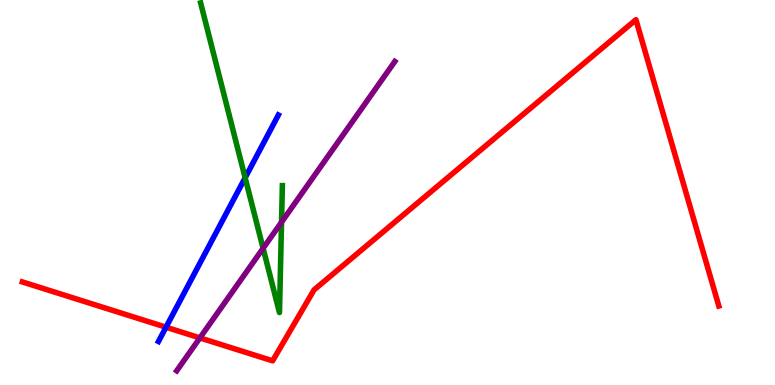[{'lines': ['blue', 'red'], 'intersections': [{'x': 2.14, 'y': 1.5}]}, {'lines': ['green', 'red'], 'intersections': []}, {'lines': ['purple', 'red'], 'intersections': [{'x': 2.58, 'y': 1.22}]}, {'lines': ['blue', 'green'], 'intersections': [{'x': 3.16, 'y': 5.38}]}, {'lines': ['blue', 'purple'], 'intersections': []}, {'lines': ['green', 'purple'], 'intersections': [{'x': 3.39, 'y': 3.55}, {'x': 3.63, 'y': 4.23}]}]